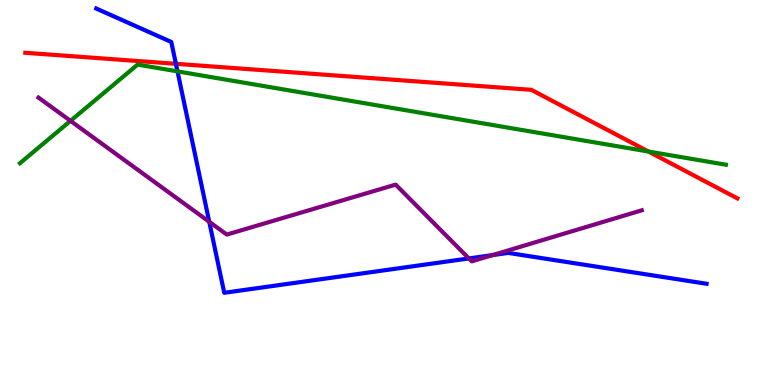[{'lines': ['blue', 'red'], 'intersections': [{'x': 2.27, 'y': 8.34}]}, {'lines': ['green', 'red'], 'intersections': [{'x': 8.37, 'y': 6.06}]}, {'lines': ['purple', 'red'], 'intersections': []}, {'lines': ['blue', 'green'], 'intersections': [{'x': 2.29, 'y': 8.15}]}, {'lines': ['blue', 'purple'], 'intersections': [{'x': 2.7, 'y': 4.24}, {'x': 6.05, 'y': 3.29}, {'x': 6.36, 'y': 3.37}]}, {'lines': ['green', 'purple'], 'intersections': [{'x': 0.909, 'y': 6.86}]}]